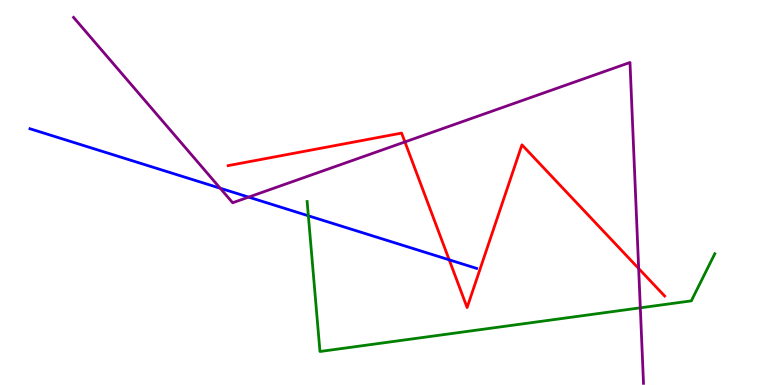[{'lines': ['blue', 'red'], 'intersections': [{'x': 5.8, 'y': 3.25}]}, {'lines': ['green', 'red'], 'intersections': []}, {'lines': ['purple', 'red'], 'intersections': [{'x': 5.22, 'y': 6.31}, {'x': 8.24, 'y': 3.03}]}, {'lines': ['blue', 'green'], 'intersections': [{'x': 3.98, 'y': 4.4}]}, {'lines': ['blue', 'purple'], 'intersections': [{'x': 2.84, 'y': 5.11}, {'x': 3.21, 'y': 4.88}]}, {'lines': ['green', 'purple'], 'intersections': [{'x': 8.26, 'y': 2.0}]}]